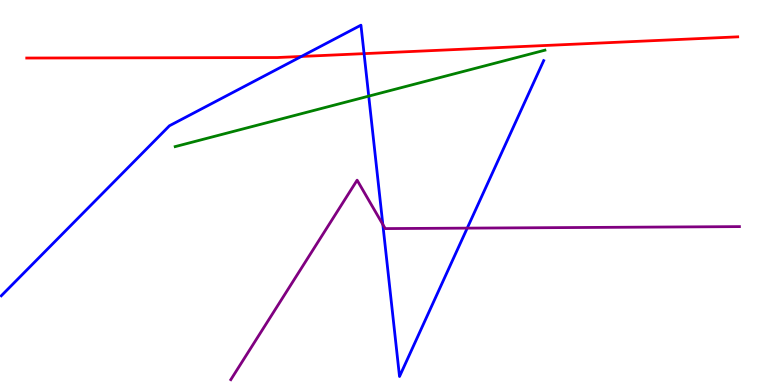[{'lines': ['blue', 'red'], 'intersections': [{'x': 3.89, 'y': 8.53}, {'x': 4.7, 'y': 8.61}]}, {'lines': ['green', 'red'], 'intersections': []}, {'lines': ['purple', 'red'], 'intersections': []}, {'lines': ['blue', 'green'], 'intersections': [{'x': 4.76, 'y': 7.5}]}, {'lines': ['blue', 'purple'], 'intersections': [{'x': 4.94, 'y': 4.17}, {'x': 6.03, 'y': 4.07}]}, {'lines': ['green', 'purple'], 'intersections': []}]